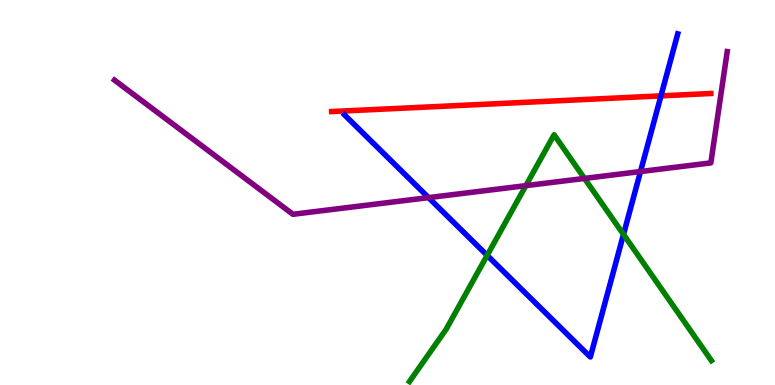[{'lines': ['blue', 'red'], 'intersections': [{'x': 8.53, 'y': 7.51}]}, {'lines': ['green', 'red'], 'intersections': []}, {'lines': ['purple', 'red'], 'intersections': []}, {'lines': ['blue', 'green'], 'intersections': [{'x': 6.29, 'y': 3.37}, {'x': 8.05, 'y': 3.91}]}, {'lines': ['blue', 'purple'], 'intersections': [{'x': 5.53, 'y': 4.87}, {'x': 8.26, 'y': 5.54}]}, {'lines': ['green', 'purple'], 'intersections': [{'x': 6.79, 'y': 5.18}, {'x': 7.54, 'y': 5.37}]}]